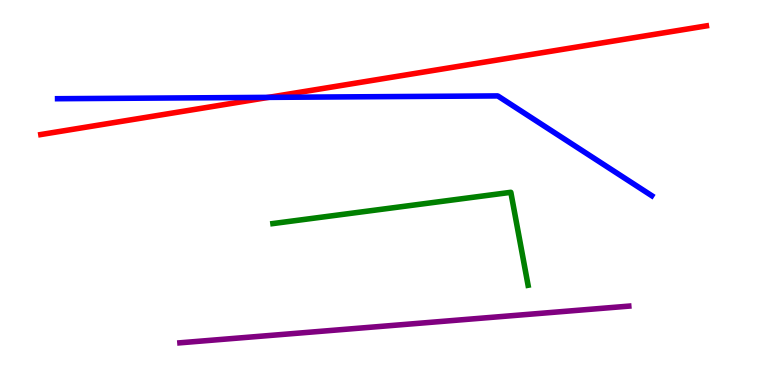[{'lines': ['blue', 'red'], 'intersections': [{'x': 3.46, 'y': 7.47}]}, {'lines': ['green', 'red'], 'intersections': []}, {'lines': ['purple', 'red'], 'intersections': []}, {'lines': ['blue', 'green'], 'intersections': []}, {'lines': ['blue', 'purple'], 'intersections': []}, {'lines': ['green', 'purple'], 'intersections': []}]